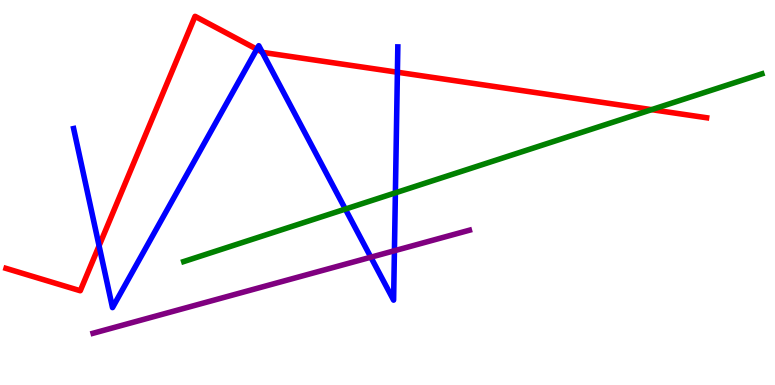[{'lines': ['blue', 'red'], 'intersections': [{'x': 1.28, 'y': 3.62}, {'x': 3.31, 'y': 8.72}, {'x': 3.38, 'y': 8.65}, {'x': 5.13, 'y': 8.12}]}, {'lines': ['green', 'red'], 'intersections': [{'x': 8.41, 'y': 7.15}]}, {'lines': ['purple', 'red'], 'intersections': []}, {'lines': ['blue', 'green'], 'intersections': [{'x': 4.46, 'y': 4.57}, {'x': 5.1, 'y': 4.99}]}, {'lines': ['blue', 'purple'], 'intersections': [{'x': 4.79, 'y': 3.32}, {'x': 5.09, 'y': 3.49}]}, {'lines': ['green', 'purple'], 'intersections': []}]